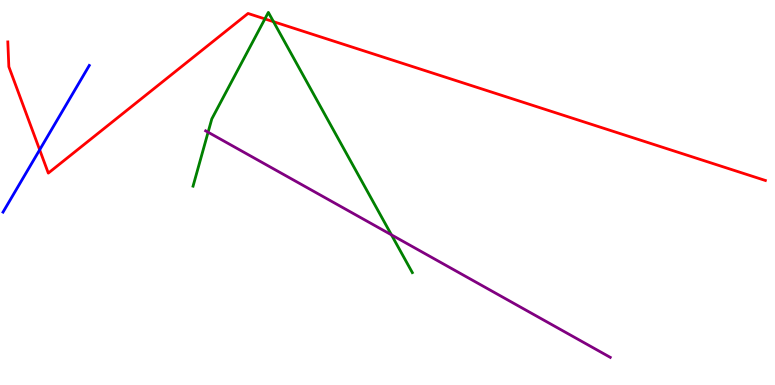[{'lines': ['blue', 'red'], 'intersections': [{'x': 0.512, 'y': 6.11}]}, {'lines': ['green', 'red'], 'intersections': [{'x': 3.42, 'y': 9.51}, {'x': 3.53, 'y': 9.44}]}, {'lines': ['purple', 'red'], 'intersections': []}, {'lines': ['blue', 'green'], 'intersections': []}, {'lines': ['blue', 'purple'], 'intersections': []}, {'lines': ['green', 'purple'], 'intersections': [{'x': 2.69, 'y': 6.57}, {'x': 5.05, 'y': 3.9}]}]